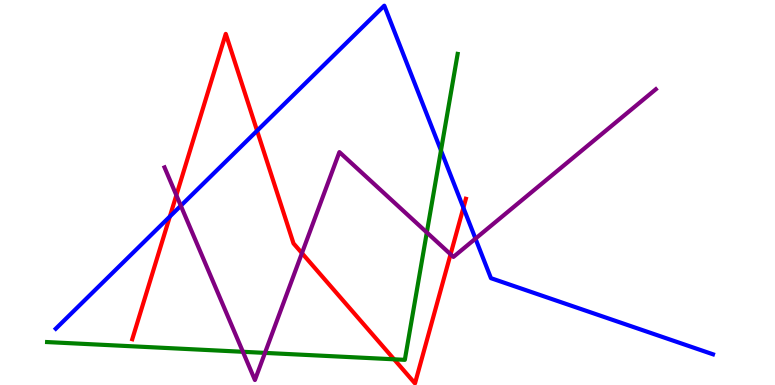[{'lines': ['blue', 'red'], 'intersections': [{'x': 2.19, 'y': 4.37}, {'x': 3.32, 'y': 6.6}, {'x': 5.98, 'y': 4.6}]}, {'lines': ['green', 'red'], 'intersections': [{'x': 5.09, 'y': 0.667}]}, {'lines': ['purple', 'red'], 'intersections': [{'x': 2.28, 'y': 4.93}, {'x': 3.9, 'y': 3.42}, {'x': 5.81, 'y': 3.39}]}, {'lines': ['blue', 'green'], 'intersections': [{'x': 5.69, 'y': 6.09}]}, {'lines': ['blue', 'purple'], 'intersections': [{'x': 2.33, 'y': 4.66}, {'x': 6.14, 'y': 3.8}]}, {'lines': ['green', 'purple'], 'intersections': [{'x': 3.13, 'y': 0.863}, {'x': 3.42, 'y': 0.834}, {'x': 5.51, 'y': 3.96}]}]